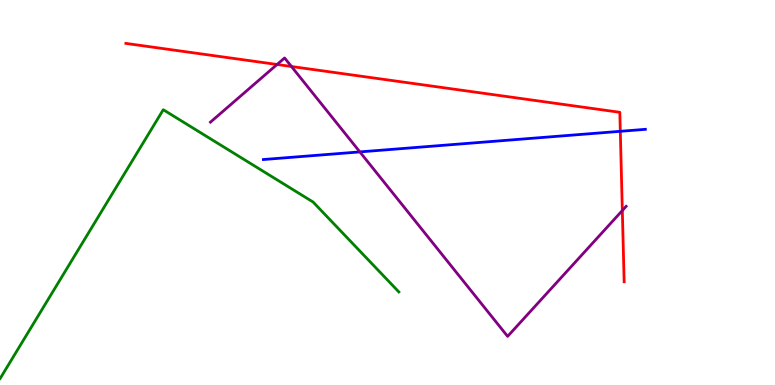[{'lines': ['blue', 'red'], 'intersections': [{'x': 8.0, 'y': 6.59}]}, {'lines': ['green', 'red'], 'intersections': []}, {'lines': ['purple', 'red'], 'intersections': [{'x': 3.57, 'y': 8.32}, {'x': 3.76, 'y': 8.27}, {'x': 8.03, 'y': 4.53}]}, {'lines': ['blue', 'green'], 'intersections': []}, {'lines': ['blue', 'purple'], 'intersections': [{'x': 4.64, 'y': 6.05}]}, {'lines': ['green', 'purple'], 'intersections': []}]